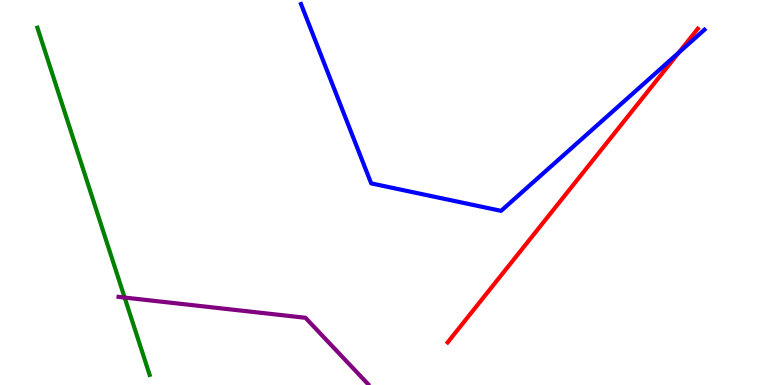[{'lines': ['blue', 'red'], 'intersections': [{'x': 8.76, 'y': 8.63}]}, {'lines': ['green', 'red'], 'intersections': []}, {'lines': ['purple', 'red'], 'intersections': []}, {'lines': ['blue', 'green'], 'intersections': []}, {'lines': ['blue', 'purple'], 'intersections': []}, {'lines': ['green', 'purple'], 'intersections': [{'x': 1.61, 'y': 2.27}]}]